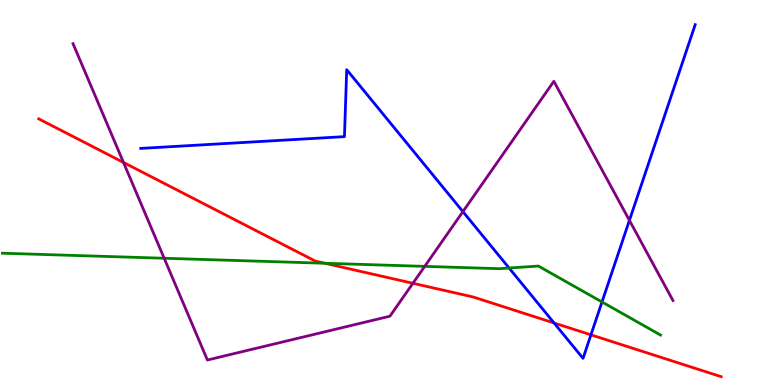[{'lines': ['blue', 'red'], 'intersections': [{'x': 7.15, 'y': 1.61}, {'x': 7.63, 'y': 1.3}]}, {'lines': ['green', 'red'], 'intersections': [{'x': 4.19, 'y': 3.16}]}, {'lines': ['purple', 'red'], 'intersections': [{'x': 1.59, 'y': 5.78}, {'x': 5.33, 'y': 2.64}]}, {'lines': ['blue', 'green'], 'intersections': [{'x': 6.57, 'y': 3.04}, {'x': 7.77, 'y': 2.16}]}, {'lines': ['blue', 'purple'], 'intersections': [{'x': 5.97, 'y': 4.5}, {'x': 8.12, 'y': 4.28}]}, {'lines': ['green', 'purple'], 'intersections': [{'x': 2.12, 'y': 3.29}, {'x': 5.48, 'y': 3.08}]}]